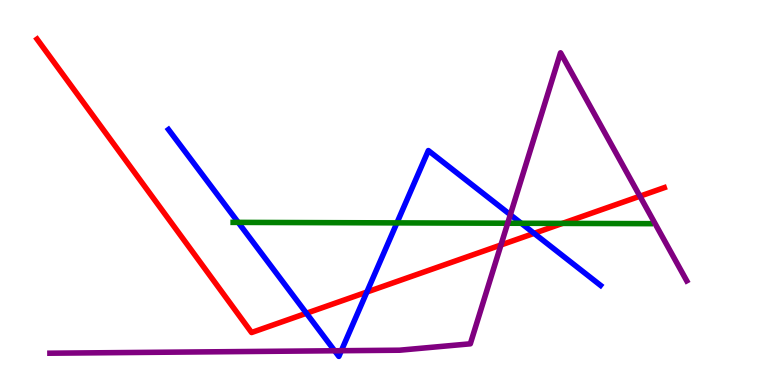[{'lines': ['blue', 'red'], 'intersections': [{'x': 3.95, 'y': 1.86}, {'x': 4.73, 'y': 2.41}, {'x': 6.89, 'y': 3.94}]}, {'lines': ['green', 'red'], 'intersections': [{'x': 7.26, 'y': 4.2}]}, {'lines': ['purple', 'red'], 'intersections': [{'x': 6.46, 'y': 3.64}, {'x': 8.26, 'y': 4.9}]}, {'lines': ['blue', 'green'], 'intersections': [{'x': 3.07, 'y': 4.22}, {'x': 5.12, 'y': 4.21}, {'x': 6.73, 'y': 4.2}]}, {'lines': ['blue', 'purple'], 'intersections': [{'x': 4.32, 'y': 0.889}, {'x': 4.4, 'y': 0.891}, {'x': 6.58, 'y': 4.42}]}, {'lines': ['green', 'purple'], 'intersections': [{'x': 6.55, 'y': 4.2}]}]